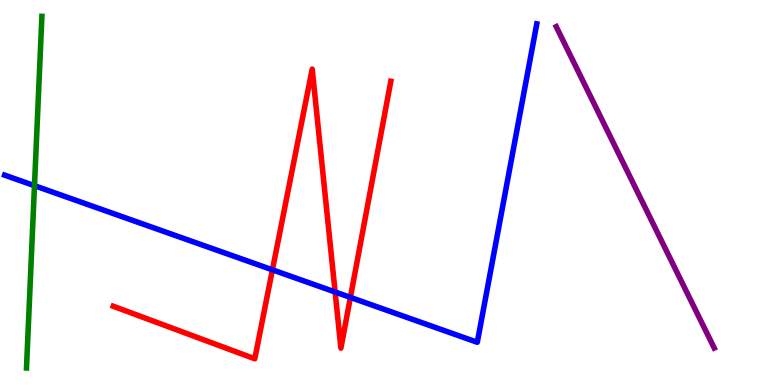[{'lines': ['blue', 'red'], 'intersections': [{'x': 3.52, 'y': 2.99}, {'x': 4.32, 'y': 2.42}, {'x': 4.52, 'y': 2.28}]}, {'lines': ['green', 'red'], 'intersections': []}, {'lines': ['purple', 'red'], 'intersections': []}, {'lines': ['blue', 'green'], 'intersections': [{'x': 0.445, 'y': 5.18}]}, {'lines': ['blue', 'purple'], 'intersections': []}, {'lines': ['green', 'purple'], 'intersections': []}]